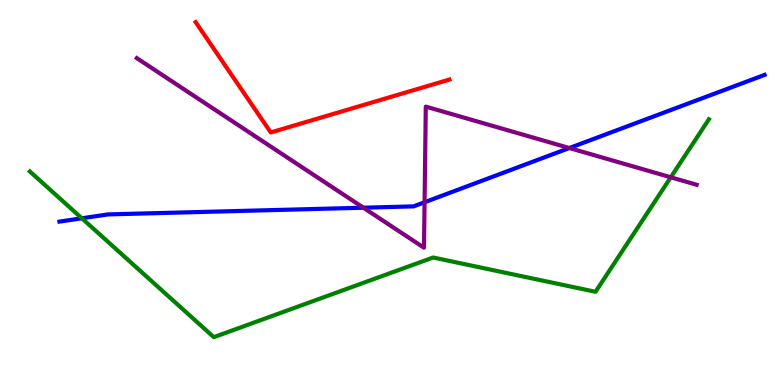[{'lines': ['blue', 'red'], 'intersections': []}, {'lines': ['green', 'red'], 'intersections': []}, {'lines': ['purple', 'red'], 'intersections': []}, {'lines': ['blue', 'green'], 'intersections': [{'x': 1.06, 'y': 4.33}]}, {'lines': ['blue', 'purple'], 'intersections': [{'x': 4.69, 'y': 4.61}, {'x': 5.48, 'y': 4.75}, {'x': 7.35, 'y': 6.16}]}, {'lines': ['green', 'purple'], 'intersections': [{'x': 8.66, 'y': 5.4}]}]